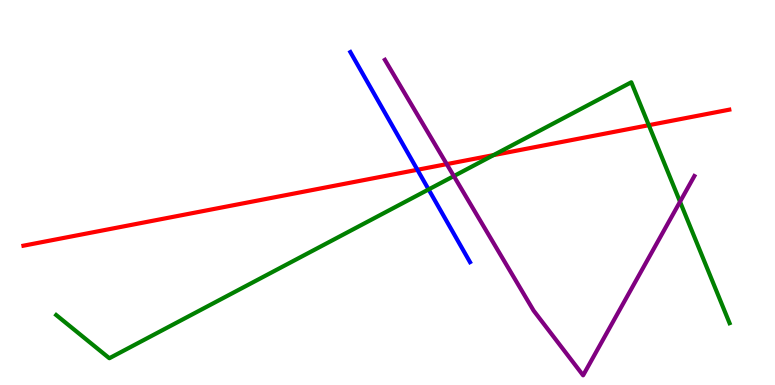[{'lines': ['blue', 'red'], 'intersections': [{'x': 5.39, 'y': 5.59}]}, {'lines': ['green', 'red'], 'intersections': [{'x': 6.37, 'y': 5.97}, {'x': 8.37, 'y': 6.75}]}, {'lines': ['purple', 'red'], 'intersections': [{'x': 5.76, 'y': 5.74}]}, {'lines': ['blue', 'green'], 'intersections': [{'x': 5.53, 'y': 5.08}]}, {'lines': ['blue', 'purple'], 'intersections': []}, {'lines': ['green', 'purple'], 'intersections': [{'x': 5.86, 'y': 5.43}, {'x': 8.77, 'y': 4.76}]}]